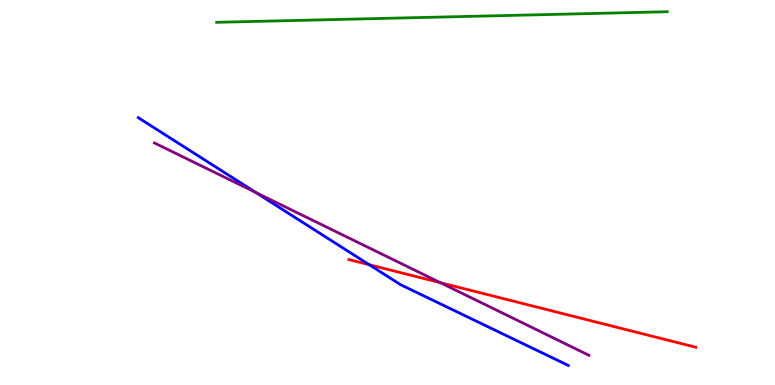[{'lines': ['blue', 'red'], 'intersections': [{'x': 4.76, 'y': 3.12}]}, {'lines': ['green', 'red'], 'intersections': []}, {'lines': ['purple', 'red'], 'intersections': [{'x': 5.68, 'y': 2.66}]}, {'lines': ['blue', 'green'], 'intersections': []}, {'lines': ['blue', 'purple'], 'intersections': [{'x': 3.3, 'y': 5.0}]}, {'lines': ['green', 'purple'], 'intersections': []}]